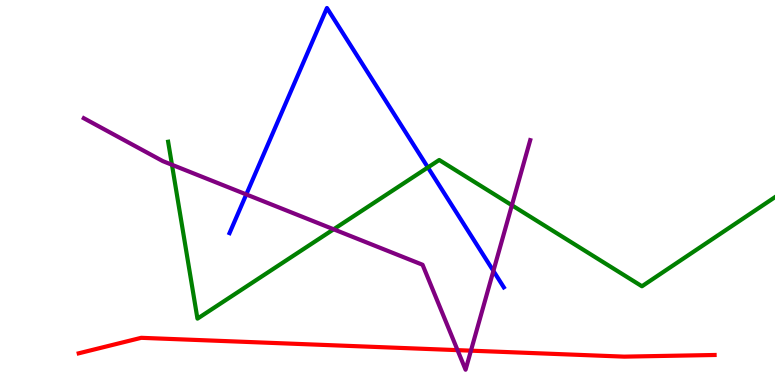[{'lines': ['blue', 'red'], 'intersections': []}, {'lines': ['green', 'red'], 'intersections': []}, {'lines': ['purple', 'red'], 'intersections': [{'x': 5.9, 'y': 0.905}, {'x': 6.08, 'y': 0.892}]}, {'lines': ['blue', 'green'], 'intersections': [{'x': 5.52, 'y': 5.65}]}, {'lines': ['blue', 'purple'], 'intersections': [{'x': 3.18, 'y': 4.95}, {'x': 6.37, 'y': 2.96}]}, {'lines': ['green', 'purple'], 'intersections': [{'x': 2.22, 'y': 5.72}, {'x': 4.31, 'y': 4.04}, {'x': 6.6, 'y': 4.67}]}]